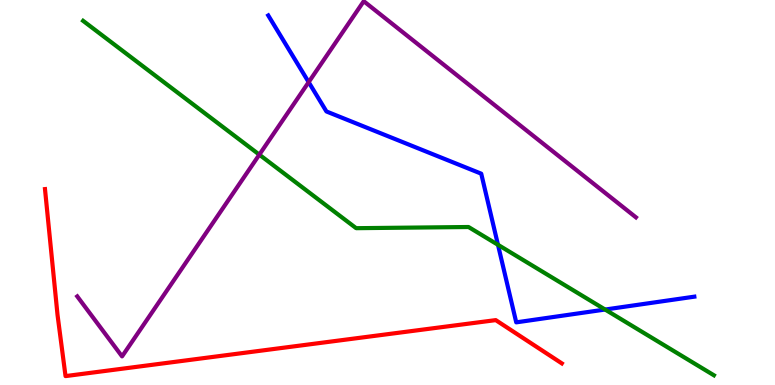[{'lines': ['blue', 'red'], 'intersections': []}, {'lines': ['green', 'red'], 'intersections': []}, {'lines': ['purple', 'red'], 'intersections': []}, {'lines': ['blue', 'green'], 'intersections': [{'x': 6.43, 'y': 3.64}, {'x': 7.81, 'y': 1.96}]}, {'lines': ['blue', 'purple'], 'intersections': [{'x': 3.98, 'y': 7.87}]}, {'lines': ['green', 'purple'], 'intersections': [{'x': 3.35, 'y': 5.98}]}]